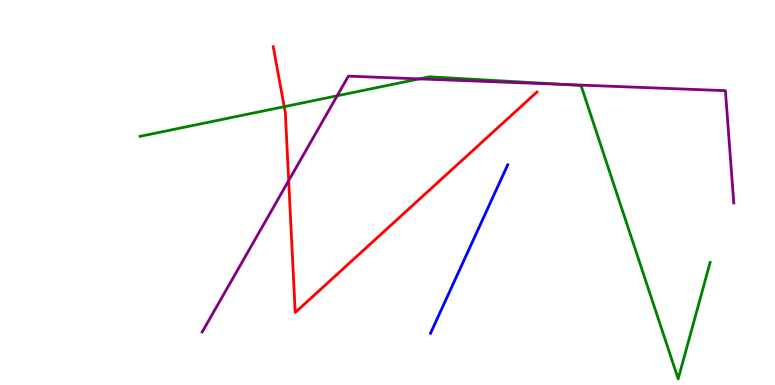[{'lines': ['blue', 'red'], 'intersections': []}, {'lines': ['green', 'red'], 'intersections': [{'x': 3.67, 'y': 7.23}]}, {'lines': ['purple', 'red'], 'intersections': [{'x': 3.73, 'y': 5.31}]}, {'lines': ['blue', 'green'], 'intersections': []}, {'lines': ['blue', 'purple'], 'intersections': []}, {'lines': ['green', 'purple'], 'intersections': [{'x': 4.35, 'y': 7.51}, {'x': 5.41, 'y': 7.95}, {'x': 7.28, 'y': 7.81}]}]